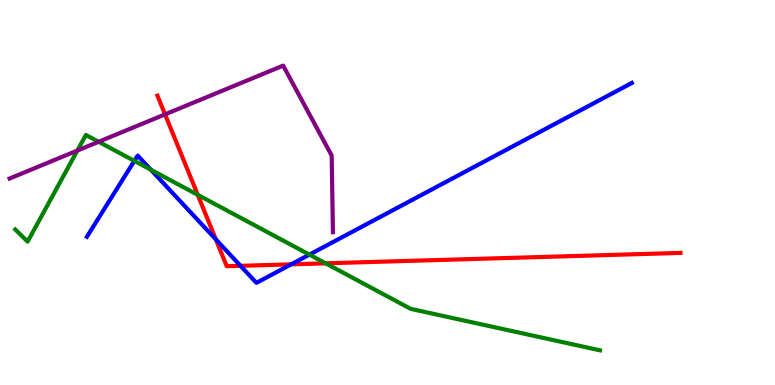[{'lines': ['blue', 'red'], 'intersections': [{'x': 2.78, 'y': 3.78}, {'x': 3.1, 'y': 3.1}, {'x': 3.76, 'y': 3.13}]}, {'lines': ['green', 'red'], 'intersections': [{'x': 2.55, 'y': 4.94}, {'x': 4.2, 'y': 3.16}]}, {'lines': ['purple', 'red'], 'intersections': [{'x': 2.13, 'y': 7.03}]}, {'lines': ['blue', 'green'], 'intersections': [{'x': 1.73, 'y': 5.82}, {'x': 1.95, 'y': 5.59}, {'x': 3.99, 'y': 3.39}]}, {'lines': ['blue', 'purple'], 'intersections': []}, {'lines': ['green', 'purple'], 'intersections': [{'x': 0.998, 'y': 6.09}, {'x': 1.27, 'y': 6.32}]}]